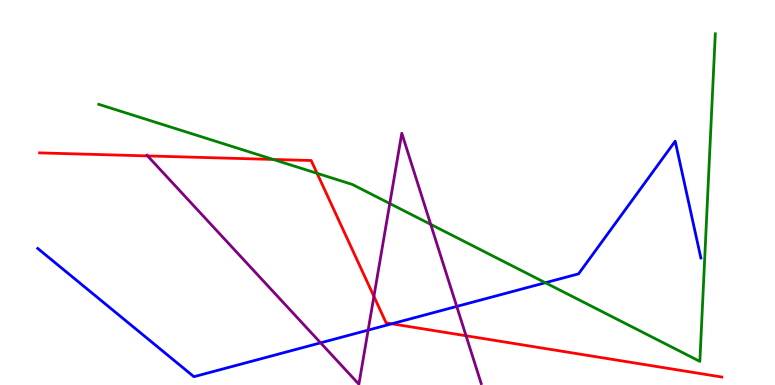[{'lines': ['blue', 'red'], 'intersections': [{'x': 5.06, 'y': 1.59}]}, {'lines': ['green', 'red'], 'intersections': [{'x': 3.53, 'y': 5.86}, {'x': 4.09, 'y': 5.5}]}, {'lines': ['purple', 'red'], 'intersections': [{'x': 1.9, 'y': 5.95}, {'x': 4.82, 'y': 2.3}, {'x': 6.01, 'y': 1.28}]}, {'lines': ['blue', 'green'], 'intersections': [{'x': 7.04, 'y': 2.66}]}, {'lines': ['blue', 'purple'], 'intersections': [{'x': 4.14, 'y': 1.1}, {'x': 4.75, 'y': 1.43}, {'x': 5.89, 'y': 2.04}]}, {'lines': ['green', 'purple'], 'intersections': [{'x': 5.03, 'y': 4.71}, {'x': 5.56, 'y': 4.17}]}]